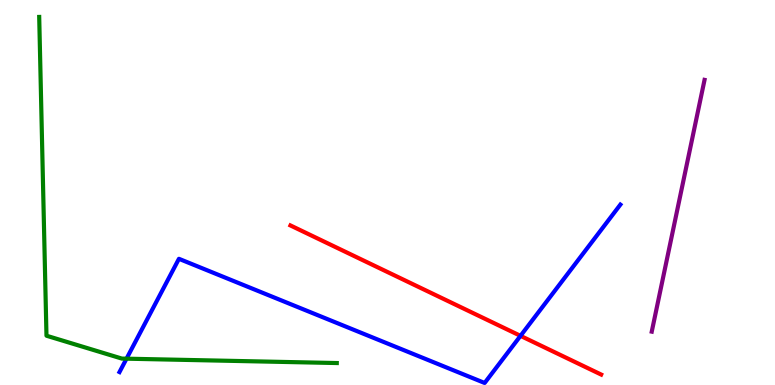[{'lines': ['blue', 'red'], 'intersections': [{'x': 6.72, 'y': 1.28}]}, {'lines': ['green', 'red'], 'intersections': []}, {'lines': ['purple', 'red'], 'intersections': []}, {'lines': ['blue', 'green'], 'intersections': [{'x': 1.63, 'y': 0.684}]}, {'lines': ['blue', 'purple'], 'intersections': []}, {'lines': ['green', 'purple'], 'intersections': []}]